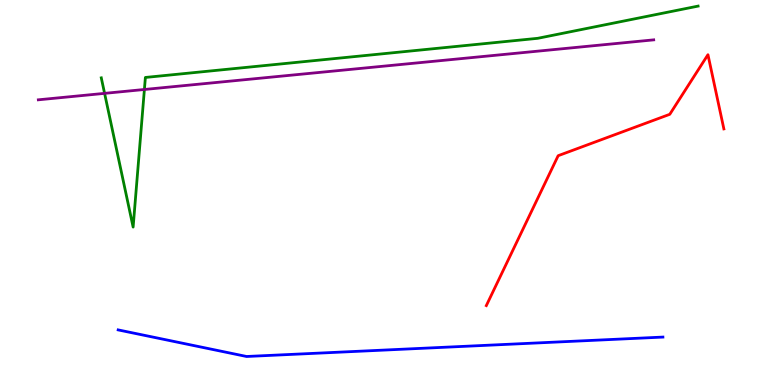[{'lines': ['blue', 'red'], 'intersections': []}, {'lines': ['green', 'red'], 'intersections': []}, {'lines': ['purple', 'red'], 'intersections': []}, {'lines': ['blue', 'green'], 'intersections': []}, {'lines': ['blue', 'purple'], 'intersections': []}, {'lines': ['green', 'purple'], 'intersections': [{'x': 1.35, 'y': 7.58}, {'x': 1.86, 'y': 7.68}]}]